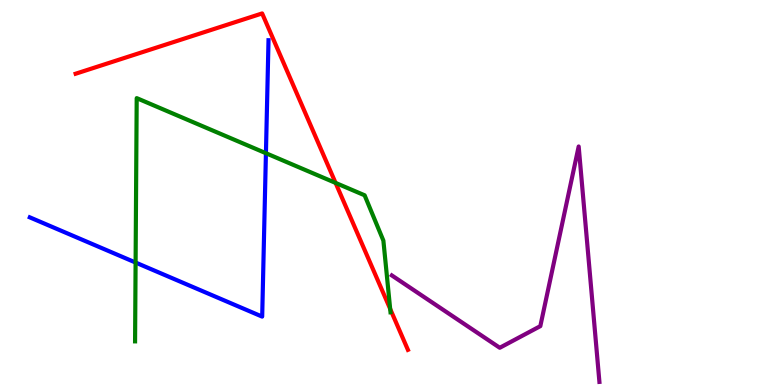[{'lines': ['blue', 'red'], 'intersections': []}, {'lines': ['green', 'red'], 'intersections': [{'x': 4.33, 'y': 5.25}, {'x': 5.03, 'y': 1.98}]}, {'lines': ['purple', 'red'], 'intersections': []}, {'lines': ['blue', 'green'], 'intersections': [{'x': 1.75, 'y': 3.18}, {'x': 3.43, 'y': 6.02}]}, {'lines': ['blue', 'purple'], 'intersections': []}, {'lines': ['green', 'purple'], 'intersections': []}]